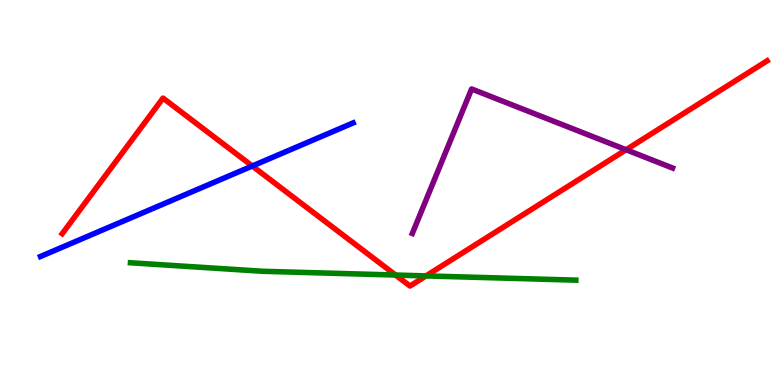[{'lines': ['blue', 'red'], 'intersections': [{'x': 3.26, 'y': 5.69}]}, {'lines': ['green', 'red'], 'intersections': [{'x': 5.1, 'y': 2.86}, {'x': 5.5, 'y': 2.83}]}, {'lines': ['purple', 'red'], 'intersections': [{'x': 8.08, 'y': 6.11}]}, {'lines': ['blue', 'green'], 'intersections': []}, {'lines': ['blue', 'purple'], 'intersections': []}, {'lines': ['green', 'purple'], 'intersections': []}]